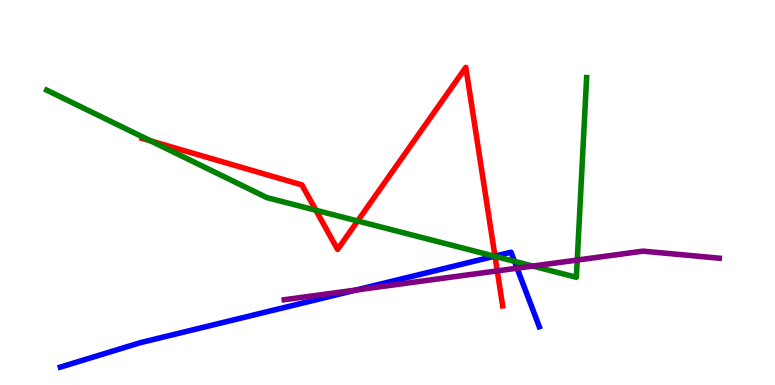[{'lines': ['blue', 'red'], 'intersections': [{'x': 6.39, 'y': 3.35}]}, {'lines': ['green', 'red'], 'intersections': [{'x': 1.95, 'y': 6.34}, {'x': 4.08, 'y': 4.54}, {'x': 4.61, 'y': 4.26}, {'x': 6.39, 'y': 3.34}]}, {'lines': ['purple', 'red'], 'intersections': [{'x': 6.42, 'y': 2.96}]}, {'lines': ['blue', 'green'], 'intersections': [{'x': 6.38, 'y': 3.34}, {'x': 6.64, 'y': 3.21}]}, {'lines': ['blue', 'purple'], 'intersections': [{'x': 4.6, 'y': 2.47}, {'x': 6.67, 'y': 3.03}]}, {'lines': ['green', 'purple'], 'intersections': [{'x': 6.87, 'y': 3.09}, {'x': 7.45, 'y': 3.25}]}]